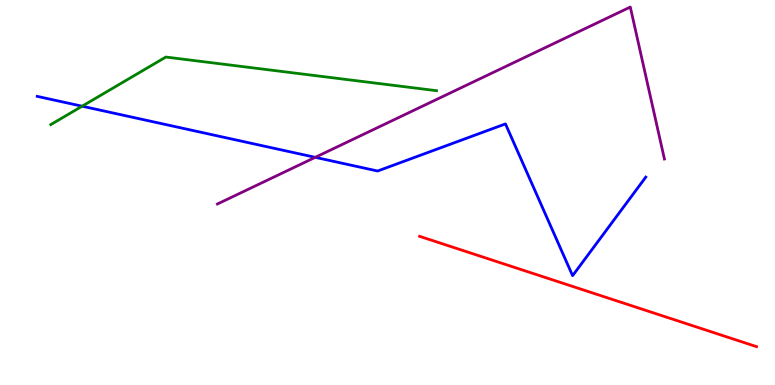[{'lines': ['blue', 'red'], 'intersections': []}, {'lines': ['green', 'red'], 'intersections': []}, {'lines': ['purple', 'red'], 'intersections': []}, {'lines': ['blue', 'green'], 'intersections': [{'x': 1.06, 'y': 7.24}]}, {'lines': ['blue', 'purple'], 'intersections': [{'x': 4.07, 'y': 5.91}]}, {'lines': ['green', 'purple'], 'intersections': []}]